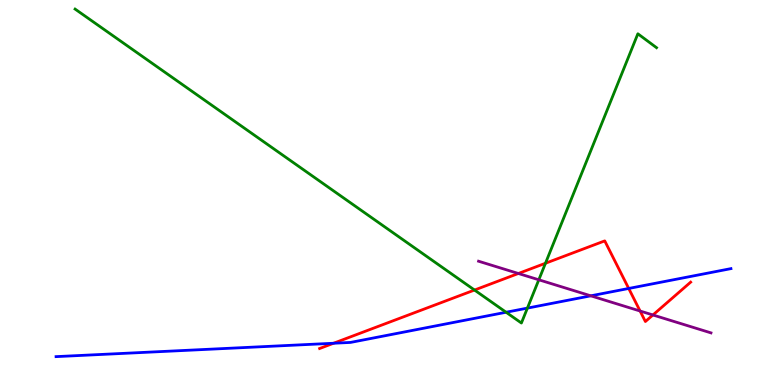[{'lines': ['blue', 'red'], 'intersections': [{'x': 4.3, 'y': 1.08}, {'x': 8.11, 'y': 2.51}]}, {'lines': ['green', 'red'], 'intersections': [{'x': 6.12, 'y': 2.47}, {'x': 7.04, 'y': 3.16}]}, {'lines': ['purple', 'red'], 'intersections': [{'x': 6.69, 'y': 2.9}, {'x': 8.26, 'y': 1.92}, {'x': 8.42, 'y': 1.82}]}, {'lines': ['blue', 'green'], 'intersections': [{'x': 6.53, 'y': 1.89}, {'x': 6.81, 'y': 2.0}]}, {'lines': ['blue', 'purple'], 'intersections': [{'x': 7.62, 'y': 2.32}]}, {'lines': ['green', 'purple'], 'intersections': [{'x': 6.95, 'y': 2.73}]}]